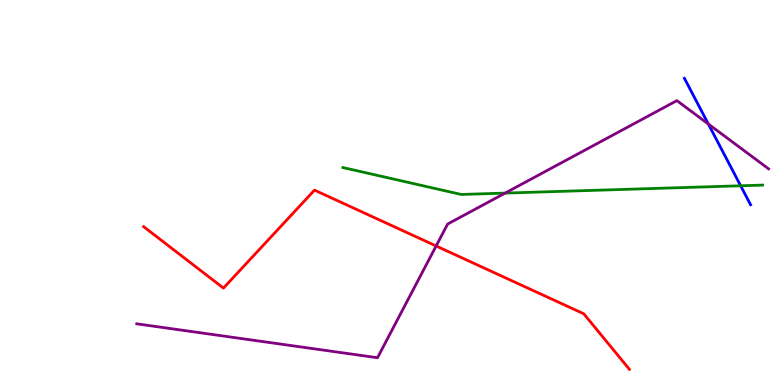[{'lines': ['blue', 'red'], 'intersections': []}, {'lines': ['green', 'red'], 'intersections': []}, {'lines': ['purple', 'red'], 'intersections': [{'x': 5.63, 'y': 3.61}]}, {'lines': ['blue', 'green'], 'intersections': [{'x': 9.56, 'y': 5.17}]}, {'lines': ['blue', 'purple'], 'intersections': [{'x': 9.14, 'y': 6.78}]}, {'lines': ['green', 'purple'], 'intersections': [{'x': 6.52, 'y': 4.98}]}]